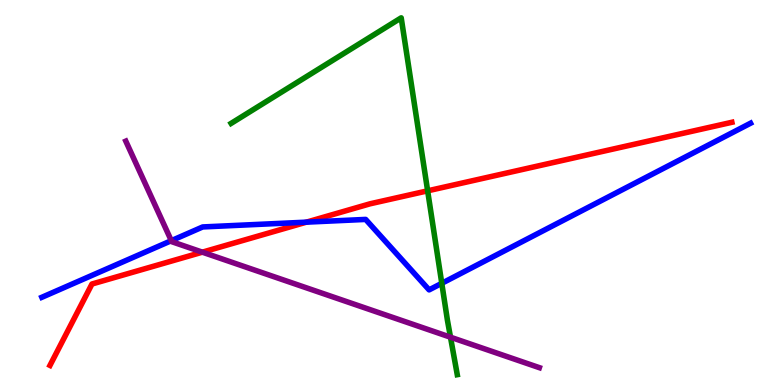[{'lines': ['blue', 'red'], 'intersections': [{'x': 3.95, 'y': 4.23}]}, {'lines': ['green', 'red'], 'intersections': [{'x': 5.52, 'y': 5.04}]}, {'lines': ['purple', 'red'], 'intersections': [{'x': 2.61, 'y': 3.45}]}, {'lines': ['blue', 'green'], 'intersections': [{'x': 5.7, 'y': 2.64}]}, {'lines': ['blue', 'purple'], 'intersections': [{'x': 2.21, 'y': 3.75}]}, {'lines': ['green', 'purple'], 'intersections': [{'x': 5.81, 'y': 1.24}]}]